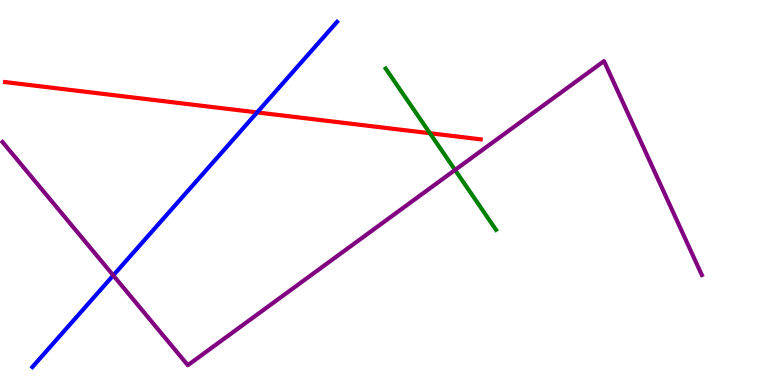[{'lines': ['blue', 'red'], 'intersections': [{'x': 3.32, 'y': 7.08}]}, {'lines': ['green', 'red'], 'intersections': [{'x': 5.55, 'y': 6.54}]}, {'lines': ['purple', 'red'], 'intersections': []}, {'lines': ['blue', 'green'], 'intersections': []}, {'lines': ['blue', 'purple'], 'intersections': [{'x': 1.46, 'y': 2.85}]}, {'lines': ['green', 'purple'], 'intersections': [{'x': 5.87, 'y': 5.59}]}]